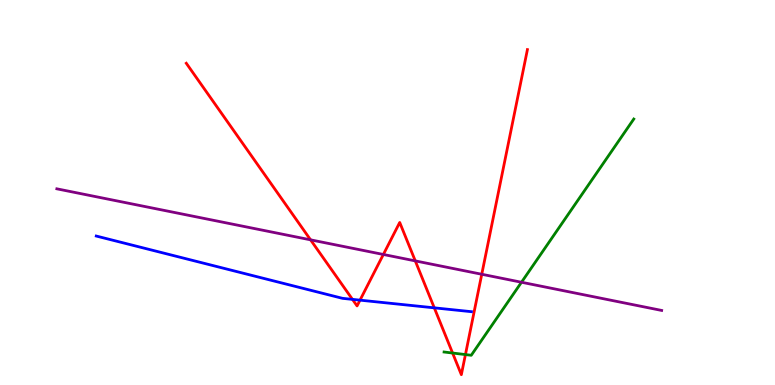[{'lines': ['blue', 'red'], 'intersections': [{'x': 4.55, 'y': 2.22}, {'x': 4.65, 'y': 2.2}, {'x': 5.6, 'y': 2.0}]}, {'lines': ['green', 'red'], 'intersections': [{'x': 5.84, 'y': 0.83}, {'x': 6.01, 'y': 0.79}]}, {'lines': ['purple', 'red'], 'intersections': [{'x': 4.01, 'y': 3.77}, {'x': 4.95, 'y': 3.39}, {'x': 5.36, 'y': 3.22}, {'x': 6.22, 'y': 2.88}]}, {'lines': ['blue', 'green'], 'intersections': []}, {'lines': ['blue', 'purple'], 'intersections': []}, {'lines': ['green', 'purple'], 'intersections': [{'x': 6.73, 'y': 2.67}]}]